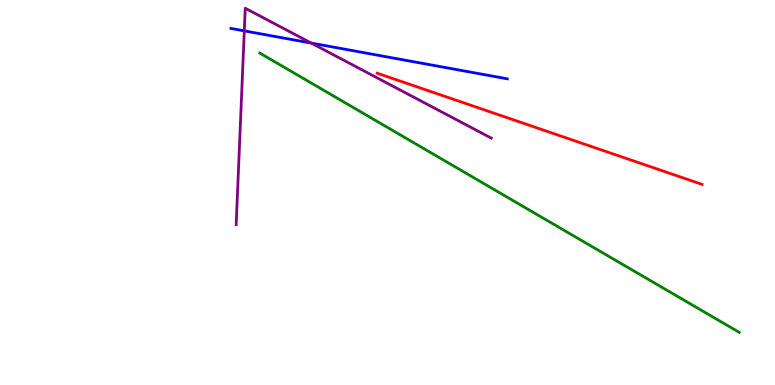[{'lines': ['blue', 'red'], 'intersections': []}, {'lines': ['green', 'red'], 'intersections': []}, {'lines': ['purple', 'red'], 'intersections': []}, {'lines': ['blue', 'green'], 'intersections': []}, {'lines': ['blue', 'purple'], 'intersections': [{'x': 3.15, 'y': 9.2}, {'x': 4.02, 'y': 8.88}]}, {'lines': ['green', 'purple'], 'intersections': []}]